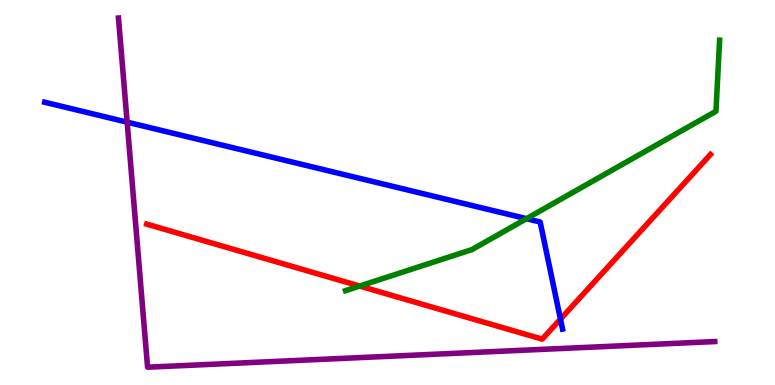[{'lines': ['blue', 'red'], 'intersections': [{'x': 7.23, 'y': 1.71}]}, {'lines': ['green', 'red'], 'intersections': [{'x': 4.64, 'y': 2.57}]}, {'lines': ['purple', 'red'], 'intersections': []}, {'lines': ['blue', 'green'], 'intersections': [{'x': 6.79, 'y': 4.32}]}, {'lines': ['blue', 'purple'], 'intersections': [{'x': 1.64, 'y': 6.83}]}, {'lines': ['green', 'purple'], 'intersections': []}]